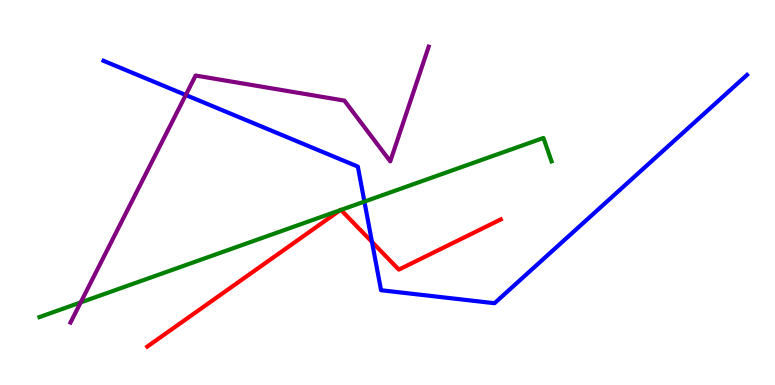[{'lines': ['blue', 'red'], 'intersections': [{'x': 4.8, 'y': 3.72}]}, {'lines': ['green', 'red'], 'intersections': [{'x': 4.39, 'y': 4.54}, {'x': 4.4, 'y': 4.55}]}, {'lines': ['purple', 'red'], 'intersections': []}, {'lines': ['blue', 'green'], 'intersections': [{'x': 4.7, 'y': 4.76}]}, {'lines': ['blue', 'purple'], 'intersections': [{'x': 2.4, 'y': 7.53}]}, {'lines': ['green', 'purple'], 'intersections': [{'x': 1.04, 'y': 2.14}]}]